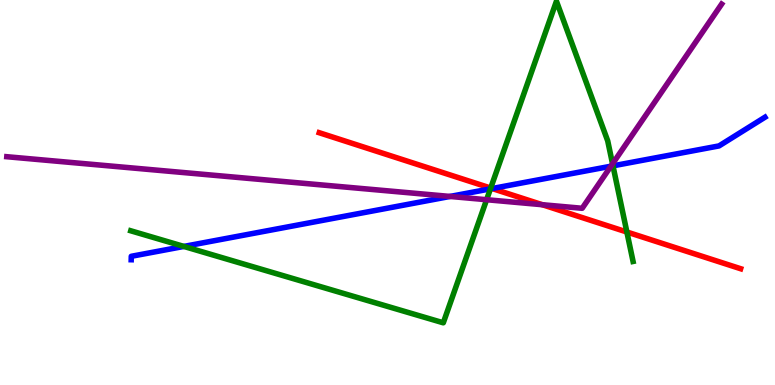[{'lines': ['blue', 'red'], 'intersections': [{'x': 6.35, 'y': 5.1}]}, {'lines': ['green', 'red'], 'intersections': [{'x': 6.33, 'y': 5.12}, {'x': 8.09, 'y': 3.97}]}, {'lines': ['purple', 'red'], 'intersections': [{'x': 7.0, 'y': 4.68}]}, {'lines': ['blue', 'green'], 'intersections': [{'x': 2.37, 'y': 3.6}, {'x': 6.33, 'y': 5.09}, {'x': 7.91, 'y': 5.69}]}, {'lines': ['blue', 'purple'], 'intersections': [{'x': 5.81, 'y': 4.9}, {'x': 7.88, 'y': 5.68}]}, {'lines': ['green', 'purple'], 'intersections': [{'x': 6.28, 'y': 4.81}, {'x': 7.9, 'y': 5.74}]}]